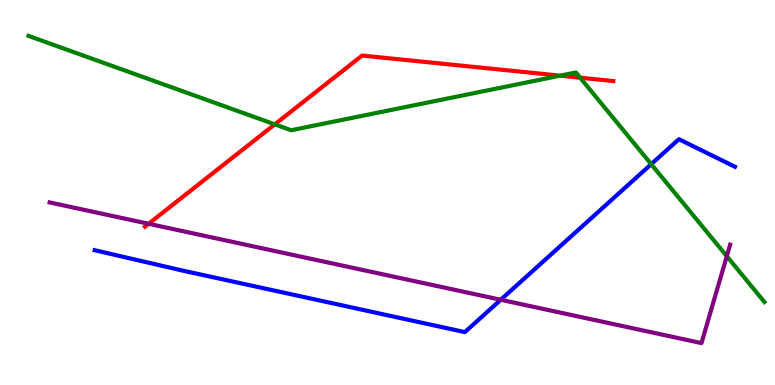[{'lines': ['blue', 'red'], 'intersections': []}, {'lines': ['green', 'red'], 'intersections': [{'x': 3.55, 'y': 6.77}, {'x': 7.23, 'y': 8.03}, {'x': 7.49, 'y': 7.98}]}, {'lines': ['purple', 'red'], 'intersections': [{'x': 1.92, 'y': 4.19}]}, {'lines': ['blue', 'green'], 'intersections': [{'x': 8.4, 'y': 5.74}]}, {'lines': ['blue', 'purple'], 'intersections': [{'x': 6.46, 'y': 2.21}]}, {'lines': ['green', 'purple'], 'intersections': [{'x': 9.38, 'y': 3.35}]}]